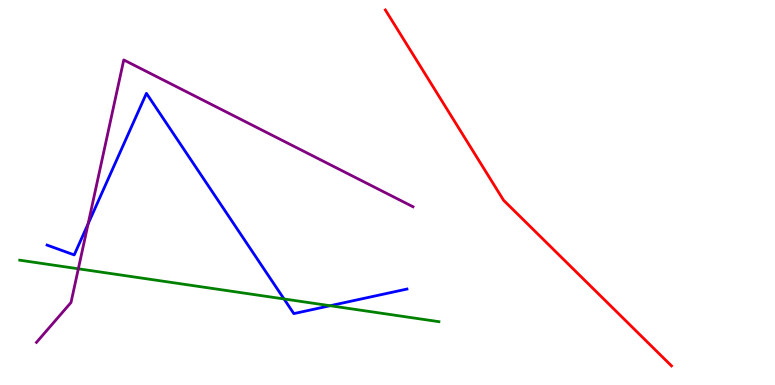[{'lines': ['blue', 'red'], 'intersections': []}, {'lines': ['green', 'red'], 'intersections': []}, {'lines': ['purple', 'red'], 'intersections': []}, {'lines': ['blue', 'green'], 'intersections': [{'x': 3.66, 'y': 2.23}, {'x': 4.26, 'y': 2.06}]}, {'lines': ['blue', 'purple'], 'intersections': [{'x': 1.14, 'y': 4.19}]}, {'lines': ['green', 'purple'], 'intersections': [{'x': 1.01, 'y': 3.02}]}]